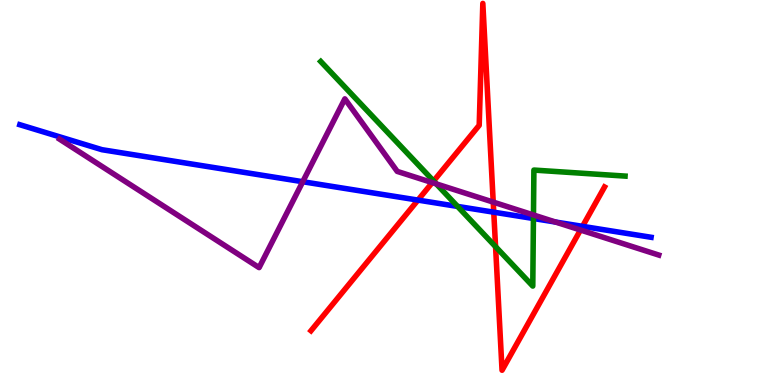[{'lines': ['blue', 'red'], 'intersections': [{'x': 5.39, 'y': 4.8}, {'x': 6.37, 'y': 4.49}, {'x': 7.52, 'y': 4.12}]}, {'lines': ['green', 'red'], 'intersections': [{'x': 5.59, 'y': 5.3}, {'x': 6.39, 'y': 3.59}]}, {'lines': ['purple', 'red'], 'intersections': [{'x': 5.58, 'y': 5.26}, {'x': 6.36, 'y': 4.75}, {'x': 7.49, 'y': 4.03}]}, {'lines': ['blue', 'green'], 'intersections': [{'x': 5.9, 'y': 4.64}, {'x': 6.88, 'y': 4.32}]}, {'lines': ['blue', 'purple'], 'intersections': [{'x': 3.91, 'y': 5.28}, {'x': 7.17, 'y': 4.23}]}, {'lines': ['green', 'purple'], 'intersections': [{'x': 5.63, 'y': 5.22}, {'x': 6.88, 'y': 4.42}]}]